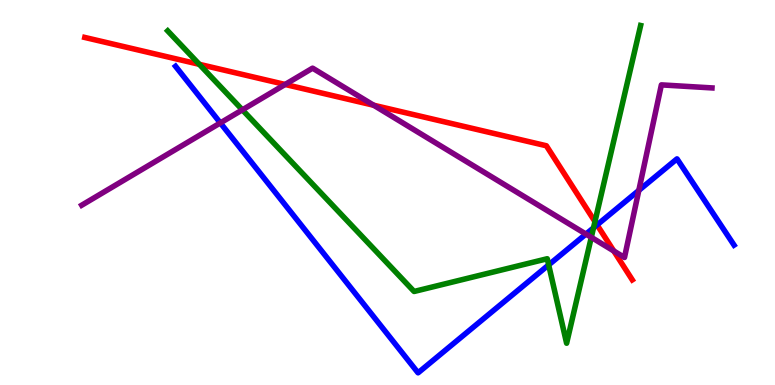[{'lines': ['blue', 'red'], 'intersections': [{'x': 7.7, 'y': 4.16}]}, {'lines': ['green', 'red'], 'intersections': [{'x': 2.57, 'y': 8.33}, {'x': 7.68, 'y': 4.24}]}, {'lines': ['purple', 'red'], 'intersections': [{'x': 3.68, 'y': 7.81}, {'x': 4.82, 'y': 7.27}, {'x': 7.92, 'y': 3.48}]}, {'lines': ['blue', 'green'], 'intersections': [{'x': 7.08, 'y': 3.12}, {'x': 7.66, 'y': 4.08}]}, {'lines': ['blue', 'purple'], 'intersections': [{'x': 2.84, 'y': 6.81}, {'x': 7.56, 'y': 3.92}, {'x': 8.24, 'y': 5.05}]}, {'lines': ['green', 'purple'], 'intersections': [{'x': 3.13, 'y': 7.15}, {'x': 7.63, 'y': 3.84}]}]